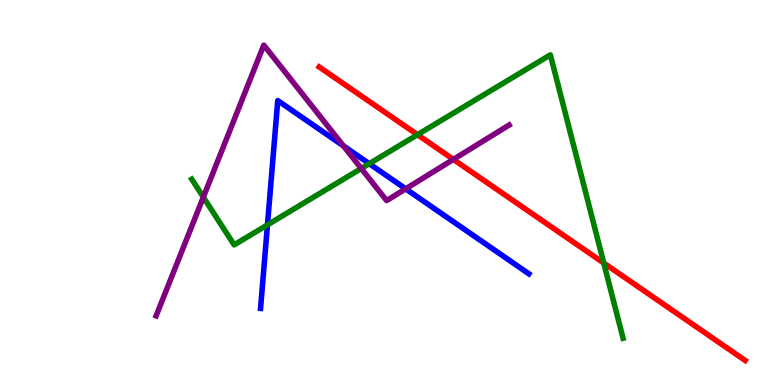[{'lines': ['blue', 'red'], 'intersections': []}, {'lines': ['green', 'red'], 'intersections': [{'x': 5.39, 'y': 6.5}, {'x': 7.79, 'y': 3.17}]}, {'lines': ['purple', 'red'], 'intersections': [{'x': 5.85, 'y': 5.86}]}, {'lines': ['blue', 'green'], 'intersections': [{'x': 3.45, 'y': 4.16}, {'x': 4.76, 'y': 5.75}]}, {'lines': ['blue', 'purple'], 'intersections': [{'x': 4.43, 'y': 6.21}, {'x': 5.23, 'y': 5.1}]}, {'lines': ['green', 'purple'], 'intersections': [{'x': 2.62, 'y': 4.88}, {'x': 4.66, 'y': 5.62}]}]